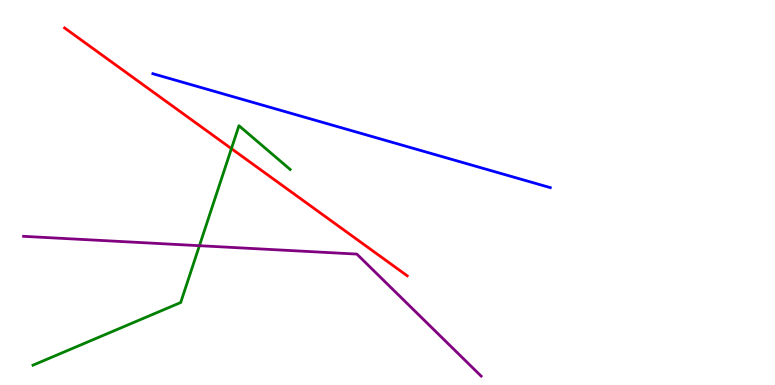[{'lines': ['blue', 'red'], 'intersections': []}, {'lines': ['green', 'red'], 'intersections': [{'x': 2.99, 'y': 6.14}]}, {'lines': ['purple', 'red'], 'intersections': []}, {'lines': ['blue', 'green'], 'intersections': []}, {'lines': ['blue', 'purple'], 'intersections': []}, {'lines': ['green', 'purple'], 'intersections': [{'x': 2.57, 'y': 3.62}]}]